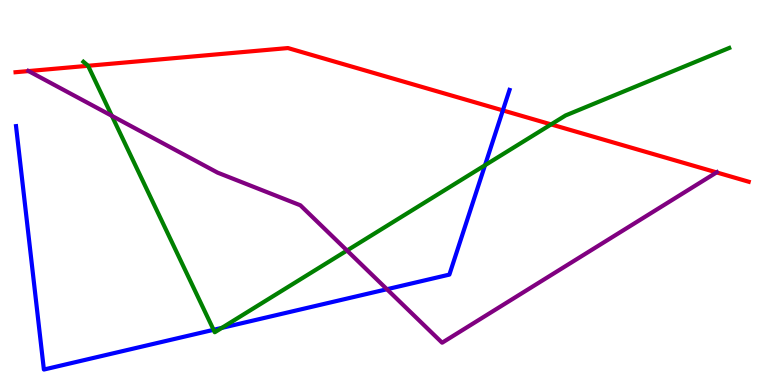[{'lines': ['blue', 'red'], 'intersections': [{'x': 6.49, 'y': 7.13}]}, {'lines': ['green', 'red'], 'intersections': [{'x': 1.14, 'y': 8.29}, {'x': 7.11, 'y': 6.77}]}, {'lines': ['purple', 'red'], 'intersections': [{'x': 0.368, 'y': 8.15}, {'x': 9.25, 'y': 5.52}]}, {'lines': ['blue', 'green'], 'intersections': [{'x': 2.76, 'y': 1.43}, {'x': 2.86, 'y': 1.48}, {'x': 6.26, 'y': 5.71}]}, {'lines': ['blue', 'purple'], 'intersections': [{'x': 4.99, 'y': 2.49}]}, {'lines': ['green', 'purple'], 'intersections': [{'x': 1.44, 'y': 6.99}, {'x': 4.48, 'y': 3.49}]}]